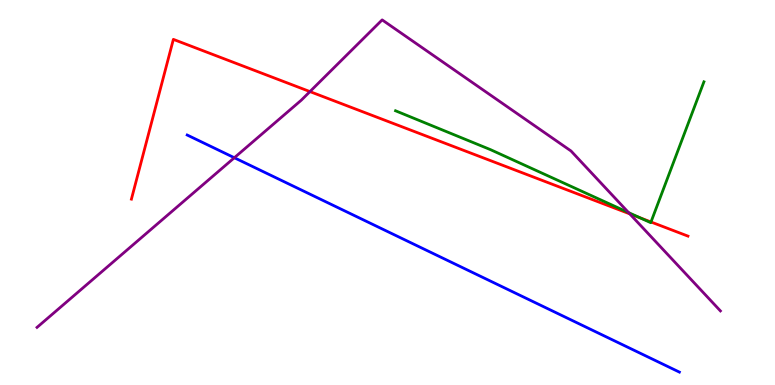[{'lines': ['blue', 'red'], 'intersections': []}, {'lines': ['green', 'red'], 'intersections': [{'x': 8.26, 'y': 4.34}, {'x': 8.4, 'y': 4.23}]}, {'lines': ['purple', 'red'], 'intersections': [{'x': 4.0, 'y': 7.62}, {'x': 8.13, 'y': 4.45}]}, {'lines': ['blue', 'green'], 'intersections': []}, {'lines': ['blue', 'purple'], 'intersections': [{'x': 3.02, 'y': 5.9}]}, {'lines': ['green', 'purple'], 'intersections': [{'x': 8.11, 'y': 4.48}]}]